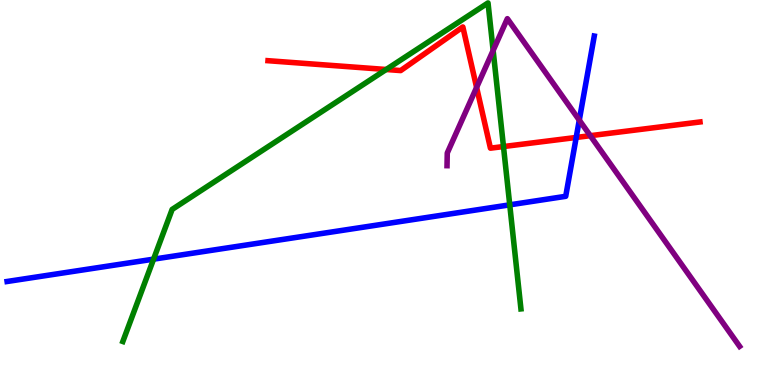[{'lines': ['blue', 'red'], 'intersections': [{'x': 7.43, 'y': 6.43}]}, {'lines': ['green', 'red'], 'intersections': [{'x': 4.98, 'y': 8.19}, {'x': 6.5, 'y': 6.19}]}, {'lines': ['purple', 'red'], 'intersections': [{'x': 6.15, 'y': 7.73}, {'x': 7.62, 'y': 6.48}]}, {'lines': ['blue', 'green'], 'intersections': [{'x': 1.98, 'y': 3.27}, {'x': 6.58, 'y': 4.68}]}, {'lines': ['blue', 'purple'], 'intersections': [{'x': 7.47, 'y': 6.88}]}, {'lines': ['green', 'purple'], 'intersections': [{'x': 6.36, 'y': 8.69}]}]